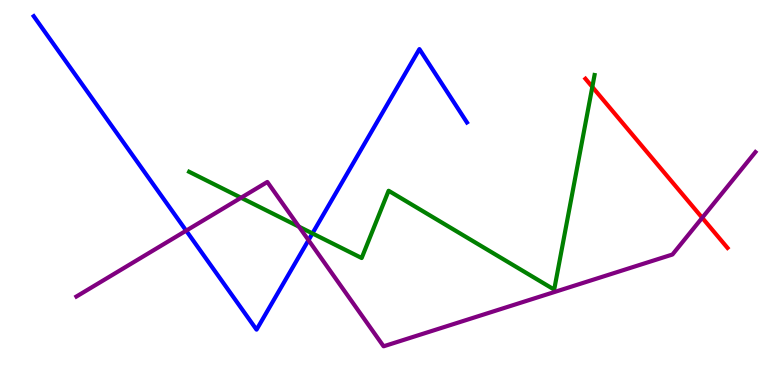[{'lines': ['blue', 'red'], 'intersections': []}, {'lines': ['green', 'red'], 'intersections': [{'x': 7.64, 'y': 7.74}]}, {'lines': ['purple', 'red'], 'intersections': [{'x': 9.06, 'y': 4.34}]}, {'lines': ['blue', 'green'], 'intersections': [{'x': 4.03, 'y': 3.94}]}, {'lines': ['blue', 'purple'], 'intersections': [{'x': 2.4, 'y': 4.01}, {'x': 3.98, 'y': 3.76}]}, {'lines': ['green', 'purple'], 'intersections': [{'x': 3.11, 'y': 4.86}, {'x': 3.86, 'y': 4.11}]}]